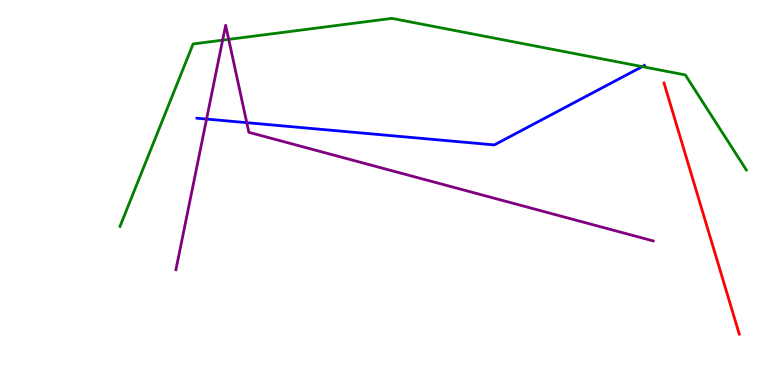[{'lines': ['blue', 'red'], 'intersections': []}, {'lines': ['green', 'red'], 'intersections': []}, {'lines': ['purple', 'red'], 'intersections': []}, {'lines': ['blue', 'green'], 'intersections': [{'x': 8.29, 'y': 8.27}]}, {'lines': ['blue', 'purple'], 'intersections': [{'x': 2.67, 'y': 6.91}, {'x': 3.18, 'y': 6.81}]}, {'lines': ['green', 'purple'], 'intersections': [{'x': 2.87, 'y': 8.96}, {'x': 2.95, 'y': 8.98}]}]